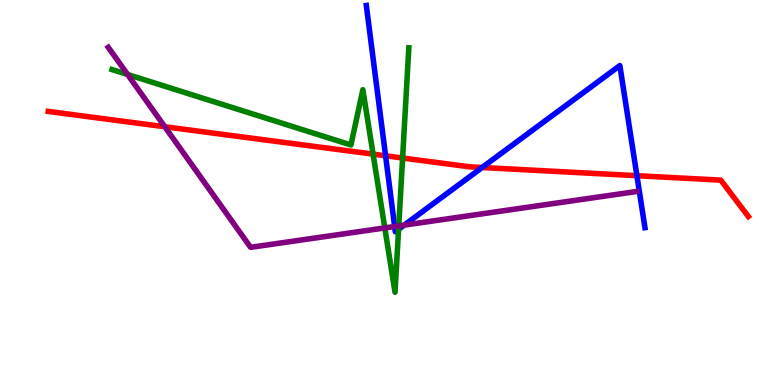[{'lines': ['blue', 'red'], 'intersections': [{'x': 4.98, 'y': 5.95}, {'x': 6.22, 'y': 5.65}, {'x': 8.22, 'y': 5.44}]}, {'lines': ['green', 'red'], 'intersections': [{'x': 4.81, 'y': 6.0}, {'x': 5.19, 'y': 5.9}]}, {'lines': ['purple', 'red'], 'intersections': [{'x': 2.13, 'y': 6.71}]}, {'lines': ['blue', 'green'], 'intersections': [{'x': 5.14, 'y': 4.04}]}, {'lines': ['blue', 'purple'], 'intersections': [{'x': 5.09, 'y': 4.12}, {'x': 5.22, 'y': 4.15}]}, {'lines': ['green', 'purple'], 'intersections': [{'x': 1.65, 'y': 8.07}, {'x': 4.97, 'y': 4.08}, {'x': 5.15, 'y': 4.13}]}]